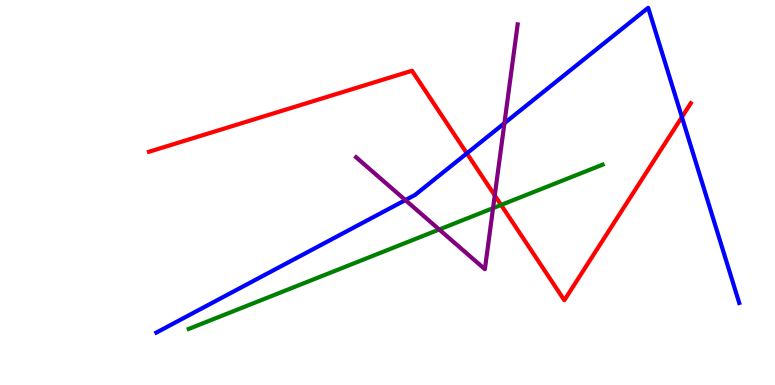[{'lines': ['blue', 'red'], 'intersections': [{'x': 6.02, 'y': 6.02}, {'x': 8.8, 'y': 6.96}]}, {'lines': ['green', 'red'], 'intersections': [{'x': 6.47, 'y': 4.68}]}, {'lines': ['purple', 'red'], 'intersections': [{'x': 6.38, 'y': 4.92}]}, {'lines': ['blue', 'green'], 'intersections': []}, {'lines': ['blue', 'purple'], 'intersections': [{'x': 5.23, 'y': 4.8}, {'x': 6.51, 'y': 6.8}]}, {'lines': ['green', 'purple'], 'intersections': [{'x': 5.67, 'y': 4.04}, {'x': 6.36, 'y': 4.59}]}]